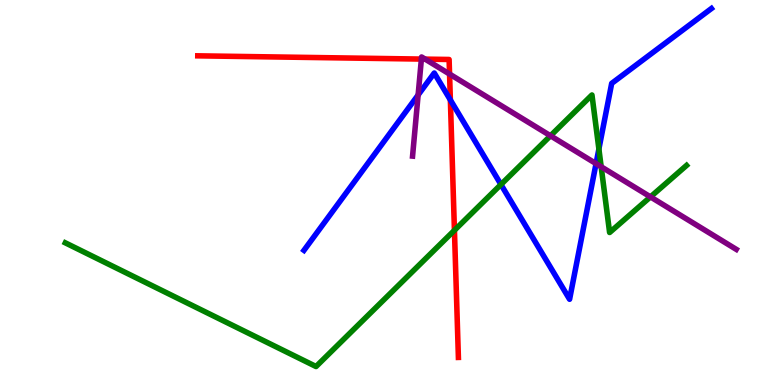[{'lines': ['blue', 'red'], 'intersections': [{'x': 5.81, 'y': 7.4}]}, {'lines': ['green', 'red'], 'intersections': [{'x': 5.86, 'y': 4.02}]}, {'lines': ['purple', 'red'], 'intersections': [{'x': 5.44, 'y': 8.47}, {'x': 5.49, 'y': 8.46}, {'x': 5.8, 'y': 8.08}]}, {'lines': ['blue', 'green'], 'intersections': [{'x': 6.46, 'y': 5.21}, {'x': 7.73, 'y': 6.13}]}, {'lines': ['blue', 'purple'], 'intersections': [{'x': 5.4, 'y': 7.53}, {'x': 7.69, 'y': 5.75}]}, {'lines': ['green', 'purple'], 'intersections': [{'x': 7.1, 'y': 6.47}, {'x': 7.76, 'y': 5.67}, {'x': 8.39, 'y': 4.89}]}]